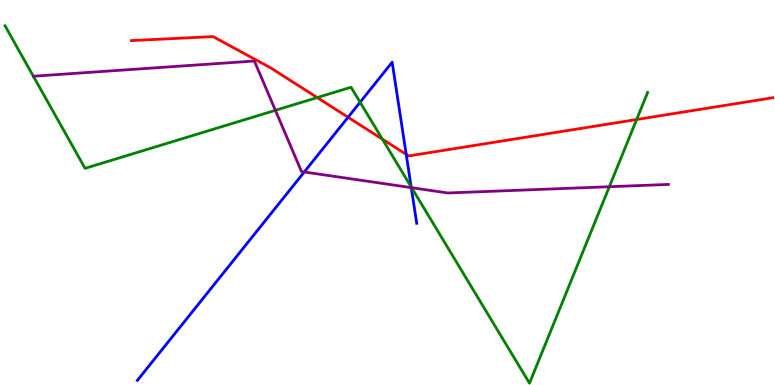[{'lines': ['blue', 'red'], 'intersections': [{'x': 4.49, 'y': 6.95}, {'x': 5.24, 'y': 5.99}]}, {'lines': ['green', 'red'], 'intersections': [{'x': 4.09, 'y': 7.47}, {'x': 4.93, 'y': 6.39}, {'x': 8.21, 'y': 6.9}]}, {'lines': ['purple', 'red'], 'intersections': []}, {'lines': ['blue', 'green'], 'intersections': [{'x': 4.65, 'y': 7.34}, {'x': 5.31, 'y': 5.14}]}, {'lines': ['blue', 'purple'], 'intersections': [{'x': 3.93, 'y': 5.53}, {'x': 5.31, 'y': 5.13}]}, {'lines': ['green', 'purple'], 'intersections': [{'x': 3.55, 'y': 7.13}, {'x': 5.31, 'y': 5.13}, {'x': 7.86, 'y': 5.15}]}]